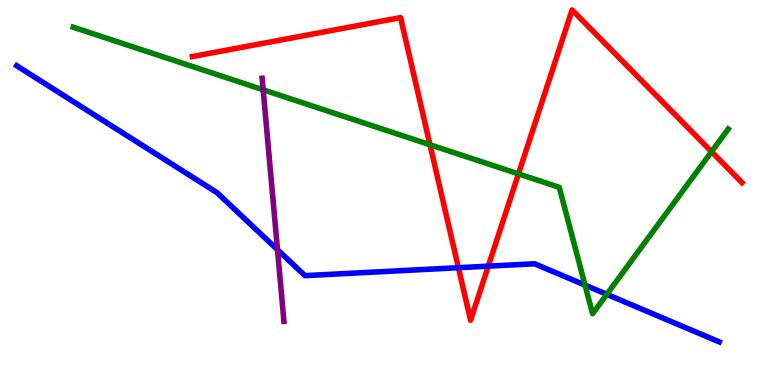[{'lines': ['blue', 'red'], 'intersections': [{'x': 5.92, 'y': 3.05}, {'x': 6.3, 'y': 3.09}]}, {'lines': ['green', 'red'], 'intersections': [{'x': 5.55, 'y': 6.24}, {'x': 6.69, 'y': 5.48}, {'x': 9.18, 'y': 6.06}]}, {'lines': ['purple', 'red'], 'intersections': []}, {'lines': ['blue', 'green'], 'intersections': [{'x': 7.55, 'y': 2.59}, {'x': 7.83, 'y': 2.36}]}, {'lines': ['blue', 'purple'], 'intersections': [{'x': 3.58, 'y': 3.51}]}, {'lines': ['green', 'purple'], 'intersections': [{'x': 3.4, 'y': 7.67}]}]